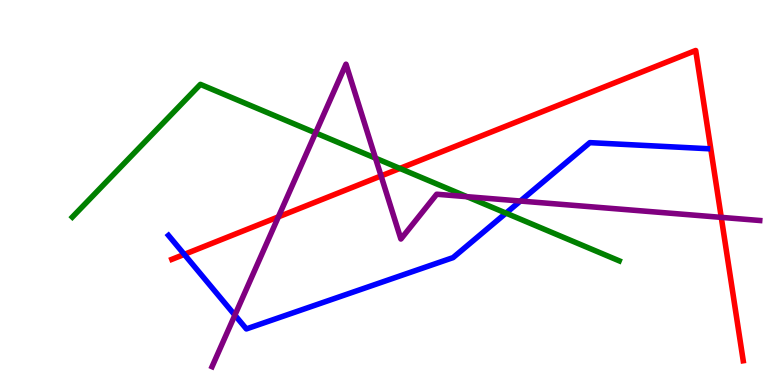[{'lines': ['blue', 'red'], 'intersections': [{'x': 2.38, 'y': 3.39}]}, {'lines': ['green', 'red'], 'intersections': [{'x': 5.16, 'y': 5.63}]}, {'lines': ['purple', 'red'], 'intersections': [{'x': 3.59, 'y': 4.37}, {'x': 4.92, 'y': 5.43}, {'x': 9.31, 'y': 4.35}]}, {'lines': ['blue', 'green'], 'intersections': [{'x': 6.53, 'y': 4.46}]}, {'lines': ['blue', 'purple'], 'intersections': [{'x': 3.03, 'y': 1.81}, {'x': 6.71, 'y': 4.78}]}, {'lines': ['green', 'purple'], 'intersections': [{'x': 4.07, 'y': 6.55}, {'x': 4.85, 'y': 5.89}, {'x': 6.03, 'y': 4.89}]}]